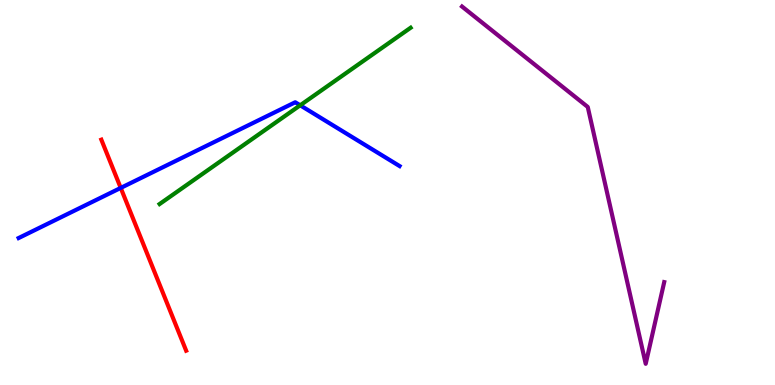[{'lines': ['blue', 'red'], 'intersections': [{'x': 1.56, 'y': 5.12}]}, {'lines': ['green', 'red'], 'intersections': []}, {'lines': ['purple', 'red'], 'intersections': []}, {'lines': ['blue', 'green'], 'intersections': [{'x': 3.87, 'y': 7.26}]}, {'lines': ['blue', 'purple'], 'intersections': []}, {'lines': ['green', 'purple'], 'intersections': []}]